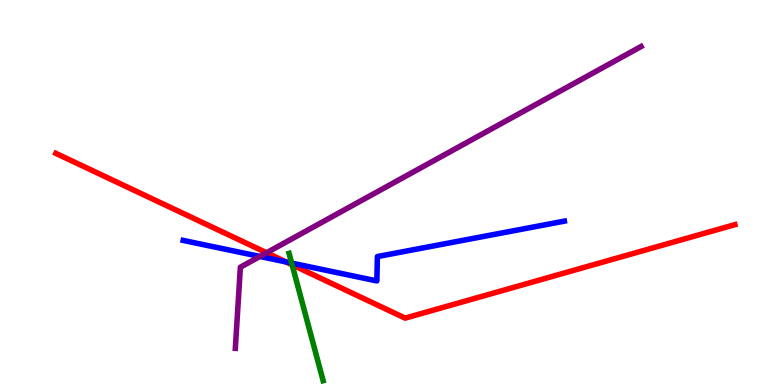[{'lines': ['blue', 'red'], 'intersections': [{'x': 3.69, 'y': 3.2}]}, {'lines': ['green', 'red'], 'intersections': [{'x': 3.77, 'y': 3.12}]}, {'lines': ['purple', 'red'], 'intersections': [{'x': 3.44, 'y': 3.43}]}, {'lines': ['blue', 'green'], 'intersections': [{'x': 3.76, 'y': 3.17}]}, {'lines': ['blue', 'purple'], 'intersections': [{'x': 3.35, 'y': 3.34}]}, {'lines': ['green', 'purple'], 'intersections': []}]